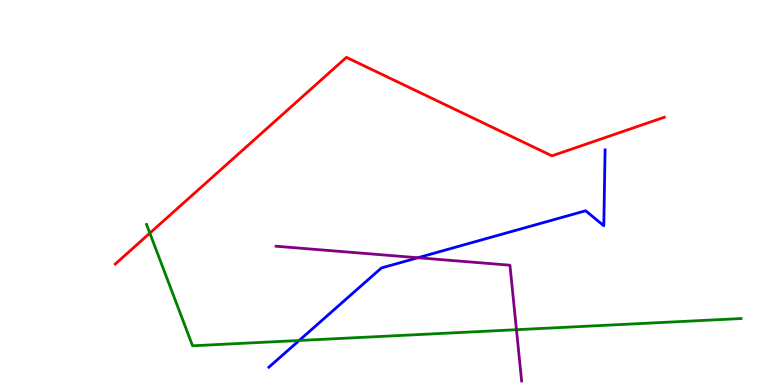[{'lines': ['blue', 'red'], 'intersections': []}, {'lines': ['green', 'red'], 'intersections': [{'x': 1.93, 'y': 3.94}]}, {'lines': ['purple', 'red'], 'intersections': []}, {'lines': ['blue', 'green'], 'intersections': [{'x': 3.86, 'y': 1.16}]}, {'lines': ['blue', 'purple'], 'intersections': [{'x': 5.39, 'y': 3.31}]}, {'lines': ['green', 'purple'], 'intersections': [{'x': 6.66, 'y': 1.44}]}]